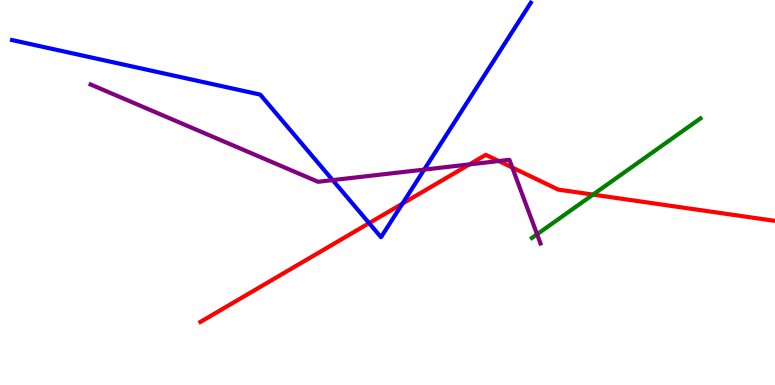[{'lines': ['blue', 'red'], 'intersections': [{'x': 4.76, 'y': 4.2}, {'x': 5.19, 'y': 4.71}]}, {'lines': ['green', 'red'], 'intersections': [{'x': 7.65, 'y': 4.95}]}, {'lines': ['purple', 'red'], 'intersections': [{'x': 6.06, 'y': 5.73}, {'x': 6.44, 'y': 5.82}, {'x': 6.61, 'y': 5.65}]}, {'lines': ['blue', 'green'], 'intersections': []}, {'lines': ['blue', 'purple'], 'intersections': [{'x': 4.29, 'y': 5.32}, {'x': 5.47, 'y': 5.59}]}, {'lines': ['green', 'purple'], 'intersections': [{'x': 6.93, 'y': 3.92}]}]